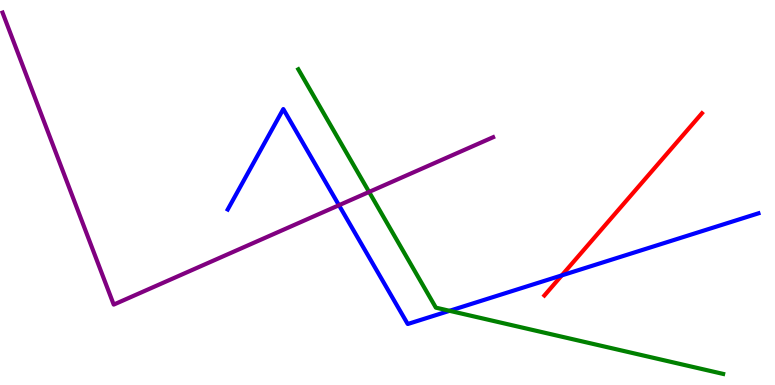[{'lines': ['blue', 'red'], 'intersections': [{'x': 7.25, 'y': 2.85}]}, {'lines': ['green', 'red'], 'intersections': []}, {'lines': ['purple', 'red'], 'intersections': []}, {'lines': ['blue', 'green'], 'intersections': [{'x': 5.8, 'y': 1.93}]}, {'lines': ['blue', 'purple'], 'intersections': [{'x': 4.37, 'y': 4.67}]}, {'lines': ['green', 'purple'], 'intersections': [{'x': 4.76, 'y': 5.01}]}]